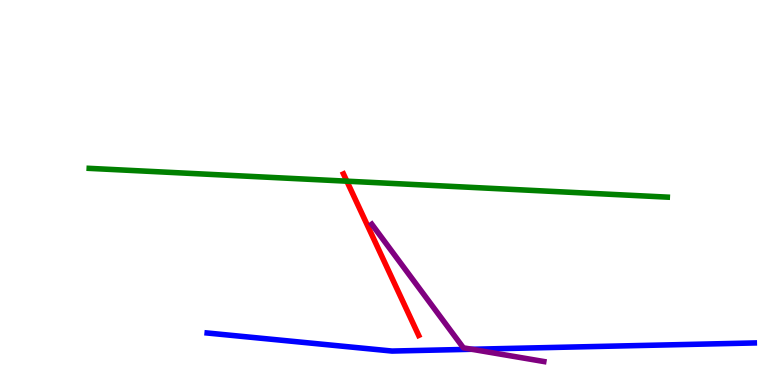[{'lines': ['blue', 'red'], 'intersections': []}, {'lines': ['green', 'red'], 'intersections': [{'x': 4.48, 'y': 5.29}]}, {'lines': ['purple', 'red'], 'intersections': []}, {'lines': ['blue', 'green'], 'intersections': []}, {'lines': ['blue', 'purple'], 'intersections': [{'x': 6.09, 'y': 0.928}]}, {'lines': ['green', 'purple'], 'intersections': []}]